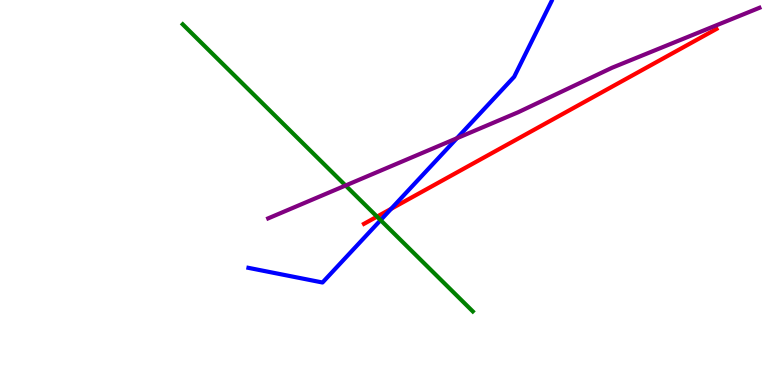[{'lines': ['blue', 'red'], 'intersections': [{'x': 5.05, 'y': 4.58}]}, {'lines': ['green', 'red'], 'intersections': [{'x': 4.86, 'y': 4.37}]}, {'lines': ['purple', 'red'], 'intersections': []}, {'lines': ['blue', 'green'], 'intersections': [{'x': 4.91, 'y': 4.28}]}, {'lines': ['blue', 'purple'], 'intersections': [{'x': 5.9, 'y': 6.41}]}, {'lines': ['green', 'purple'], 'intersections': [{'x': 4.46, 'y': 5.18}]}]